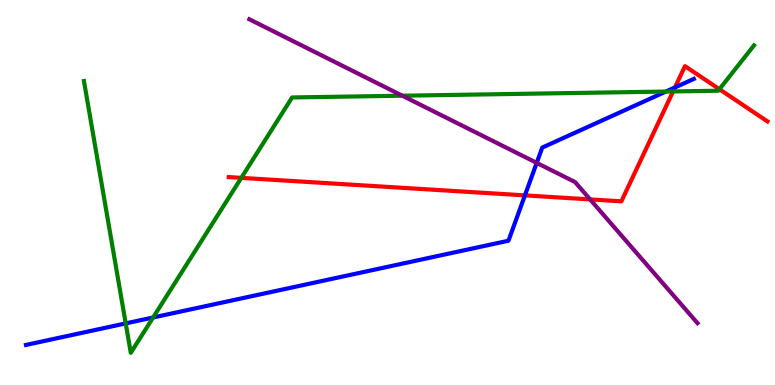[{'lines': ['blue', 'red'], 'intersections': [{'x': 6.77, 'y': 4.93}, {'x': 8.71, 'y': 7.73}]}, {'lines': ['green', 'red'], 'intersections': [{'x': 3.11, 'y': 5.38}, {'x': 8.68, 'y': 7.62}, {'x': 9.28, 'y': 7.68}]}, {'lines': ['purple', 'red'], 'intersections': [{'x': 7.61, 'y': 4.82}]}, {'lines': ['blue', 'green'], 'intersections': [{'x': 1.62, 'y': 1.6}, {'x': 1.98, 'y': 1.75}, {'x': 8.59, 'y': 7.62}]}, {'lines': ['blue', 'purple'], 'intersections': [{'x': 6.93, 'y': 5.77}]}, {'lines': ['green', 'purple'], 'intersections': [{'x': 5.19, 'y': 7.51}]}]